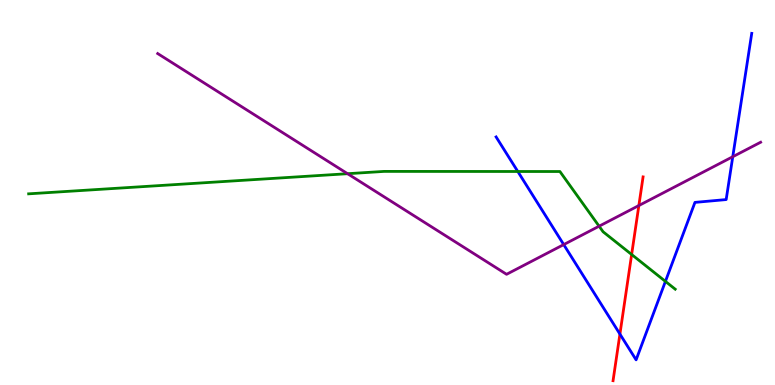[{'lines': ['blue', 'red'], 'intersections': [{'x': 8.0, 'y': 1.32}]}, {'lines': ['green', 'red'], 'intersections': [{'x': 8.15, 'y': 3.39}]}, {'lines': ['purple', 'red'], 'intersections': [{'x': 8.24, 'y': 4.66}]}, {'lines': ['blue', 'green'], 'intersections': [{'x': 6.68, 'y': 5.55}, {'x': 8.59, 'y': 2.69}]}, {'lines': ['blue', 'purple'], 'intersections': [{'x': 7.27, 'y': 3.65}, {'x': 9.46, 'y': 5.93}]}, {'lines': ['green', 'purple'], 'intersections': [{'x': 4.48, 'y': 5.49}, {'x': 7.73, 'y': 4.12}]}]